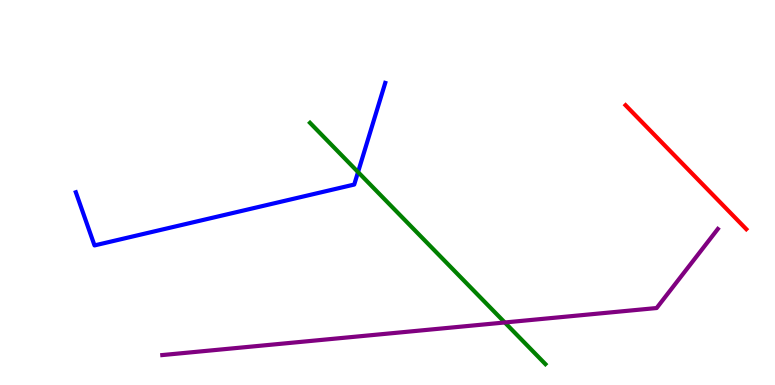[{'lines': ['blue', 'red'], 'intersections': []}, {'lines': ['green', 'red'], 'intersections': []}, {'lines': ['purple', 'red'], 'intersections': []}, {'lines': ['blue', 'green'], 'intersections': [{'x': 4.62, 'y': 5.53}]}, {'lines': ['blue', 'purple'], 'intersections': []}, {'lines': ['green', 'purple'], 'intersections': [{'x': 6.51, 'y': 1.62}]}]